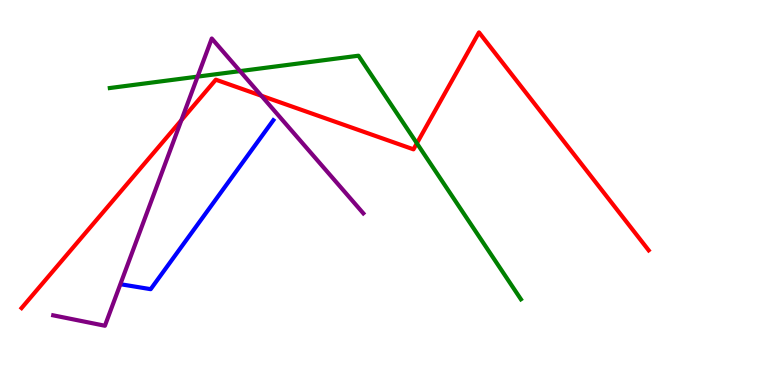[{'lines': ['blue', 'red'], 'intersections': []}, {'lines': ['green', 'red'], 'intersections': [{'x': 5.38, 'y': 6.28}]}, {'lines': ['purple', 'red'], 'intersections': [{'x': 2.34, 'y': 6.88}, {'x': 3.37, 'y': 7.51}]}, {'lines': ['blue', 'green'], 'intersections': []}, {'lines': ['blue', 'purple'], 'intersections': []}, {'lines': ['green', 'purple'], 'intersections': [{'x': 2.55, 'y': 8.01}, {'x': 3.1, 'y': 8.15}]}]